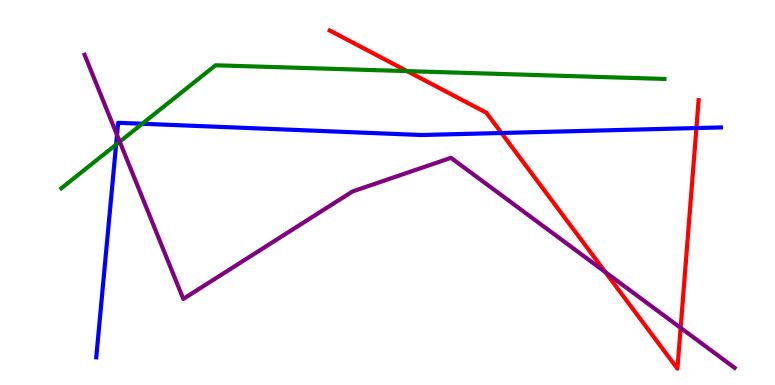[{'lines': ['blue', 'red'], 'intersections': [{'x': 6.47, 'y': 6.55}, {'x': 8.99, 'y': 6.67}]}, {'lines': ['green', 'red'], 'intersections': [{'x': 5.25, 'y': 8.15}]}, {'lines': ['purple', 'red'], 'intersections': [{'x': 7.81, 'y': 2.93}, {'x': 8.78, 'y': 1.48}]}, {'lines': ['blue', 'green'], 'intersections': [{'x': 1.5, 'y': 6.24}, {'x': 1.84, 'y': 6.79}]}, {'lines': ['blue', 'purple'], 'intersections': [{'x': 1.51, 'y': 6.5}]}, {'lines': ['green', 'purple'], 'intersections': [{'x': 1.55, 'y': 6.32}]}]